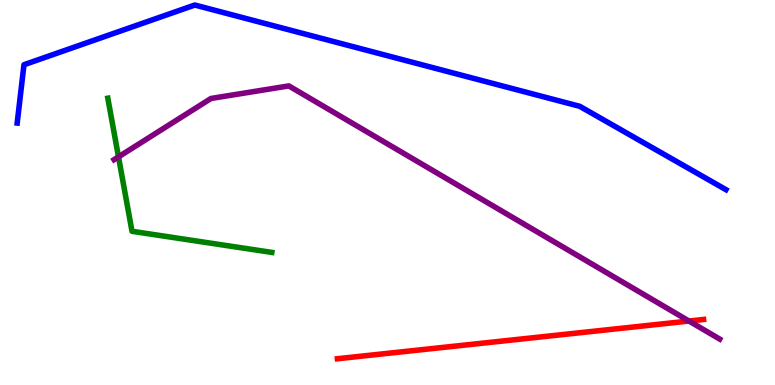[{'lines': ['blue', 'red'], 'intersections': []}, {'lines': ['green', 'red'], 'intersections': []}, {'lines': ['purple', 'red'], 'intersections': [{'x': 8.89, 'y': 1.66}]}, {'lines': ['blue', 'green'], 'intersections': []}, {'lines': ['blue', 'purple'], 'intersections': []}, {'lines': ['green', 'purple'], 'intersections': [{'x': 1.53, 'y': 5.93}]}]